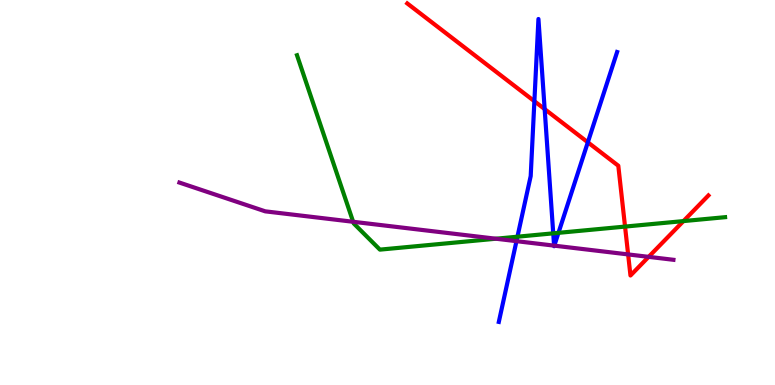[{'lines': ['blue', 'red'], 'intersections': [{'x': 6.9, 'y': 7.37}, {'x': 7.03, 'y': 7.17}, {'x': 7.58, 'y': 6.3}]}, {'lines': ['green', 'red'], 'intersections': [{'x': 8.07, 'y': 4.11}, {'x': 8.82, 'y': 4.26}]}, {'lines': ['purple', 'red'], 'intersections': [{'x': 8.1, 'y': 3.39}, {'x': 8.37, 'y': 3.33}]}, {'lines': ['blue', 'green'], 'intersections': [{'x': 6.68, 'y': 3.85}, {'x': 7.14, 'y': 3.94}, {'x': 7.21, 'y': 3.95}]}, {'lines': ['blue', 'purple'], 'intersections': [{'x': 6.66, 'y': 3.74}, {'x': 7.15, 'y': 3.62}, {'x': 7.15, 'y': 3.62}]}, {'lines': ['green', 'purple'], 'intersections': [{'x': 4.56, 'y': 4.24}, {'x': 6.4, 'y': 3.8}]}]